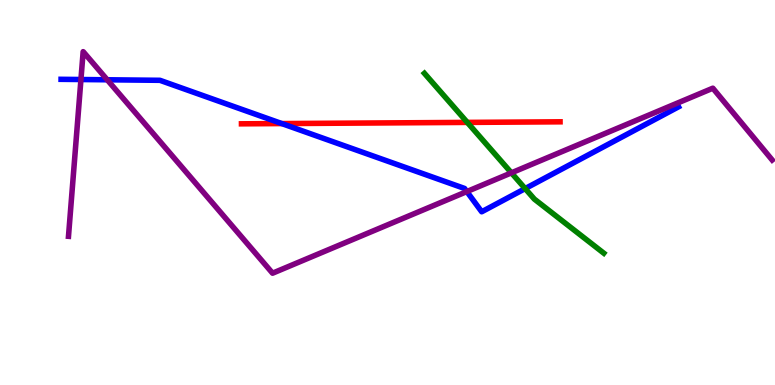[{'lines': ['blue', 'red'], 'intersections': [{'x': 3.64, 'y': 6.79}]}, {'lines': ['green', 'red'], 'intersections': [{'x': 6.03, 'y': 6.82}]}, {'lines': ['purple', 'red'], 'intersections': []}, {'lines': ['blue', 'green'], 'intersections': [{'x': 6.78, 'y': 5.1}]}, {'lines': ['blue', 'purple'], 'intersections': [{'x': 1.04, 'y': 7.93}, {'x': 1.38, 'y': 7.93}, {'x': 6.02, 'y': 5.02}]}, {'lines': ['green', 'purple'], 'intersections': [{'x': 6.6, 'y': 5.51}]}]